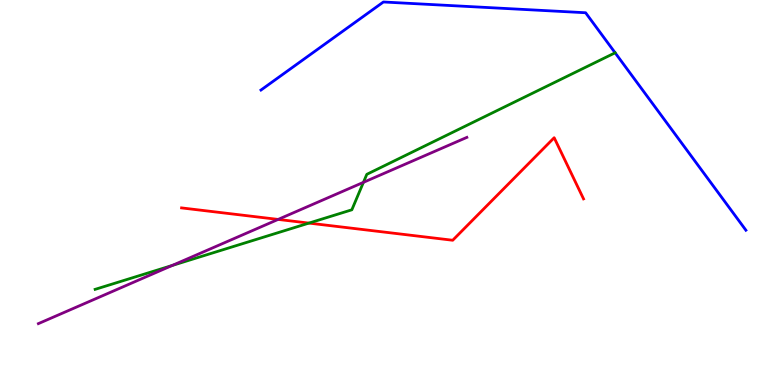[{'lines': ['blue', 'red'], 'intersections': []}, {'lines': ['green', 'red'], 'intersections': [{'x': 3.99, 'y': 4.21}]}, {'lines': ['purple', 'red'], 'intersections': [{'x': 3.59, 'y': 4.3}]}, {'lines': ['blue', 'green'], 'intersections': [{'x': 7.94, 'y': 8.63}]}, {'lines': ['blue', 'purple'], 'intersections': []}, {'lines': ['green', 'purple'], 'intersections': [{'x': 2.22, 'y': 3.1}, {'x': 4.69, 'y': 5.26}]}]